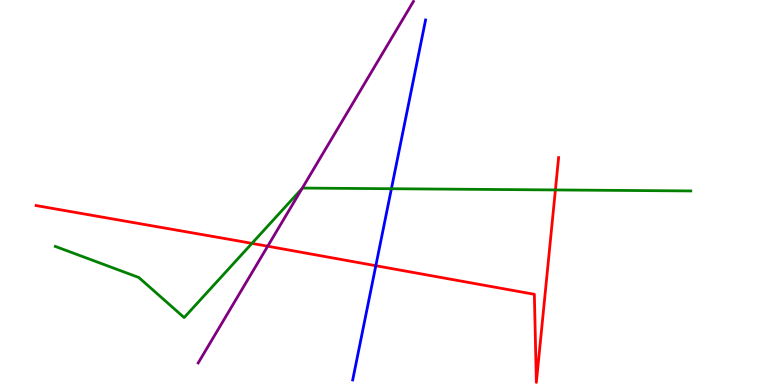[{'lines': ['blue', 'red'], 'intersections': [{'x': 4.85, 'y': 3.1}]}, {'lines': ['green', 'red'], 'intersections': [{'x': 3.25, 'y': 3.68}, {'x': 7.17, 'y': 5.07}]}, {'lines': ['purple', 'red'], 'intersections': [{'x': 3.45, 'y': 3.6}]}, {'lines': ['blue', 'green'], 'intersections': [{'x': 5.05, 'y': 5.1}]}, {'lines': ['blue', 'purple'], 'intersections': []}, {'lines': ['green', 'purple'], 'intersections': [{'x': 3.9, 'y': 5.1}]}]